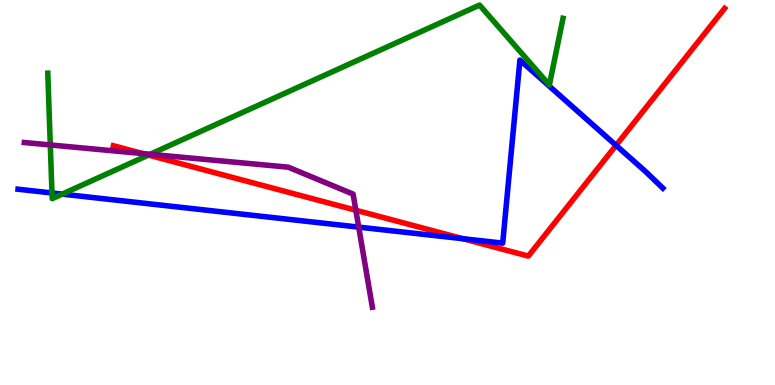[{'lines': ['blue', 'red'], 'intersections': [{'x': 5.97, 'y': 3.8}, {'x': 7.95, 'y': 6.22}]}, {'lines': ['green', 'red'], 'intersections': [{'x': 1.92, 'y': 5.97}]}, {'lines': ['purple', 'red'], 'intersections': [{'x': 1.84, 'y': 6.01}, {'x': 4.59, 'y': 4.54}]}, {'lines': ['blue', 'green'], 'intersections': [{'x': 0.671, 'y': 4.99}, {'x': 0.802, 'y': 4.96}]}, {'lines': ['blue', 'purple'], 'intersections': [{'x': 4.63, 'y': 4.1}]}, {'lines': ['green', 'purple'], 'intersections': [{'x': 0.649, 'y': 6.24}, {'x': 1.94, 'y': 5.99}]}]